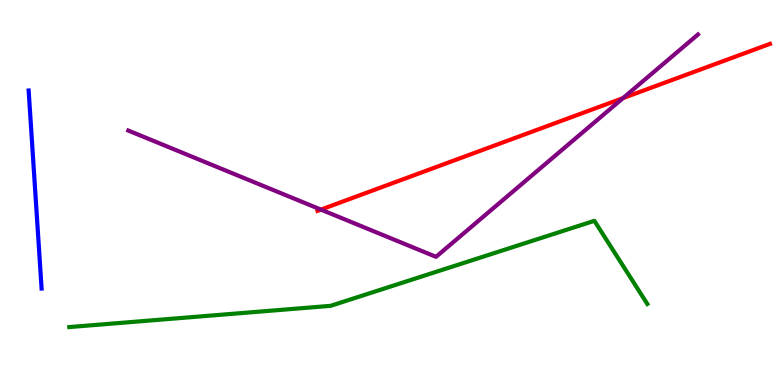[{'lines': ['blue', 'red'], 'intersections': []}, {'lines': ['green', 'red'], 'intersections': []}, {'lines': ['purple', 'red'], 'intersections': [{'x': 4.14, 'y': 4.56}, {'x': 8.04, 'y': 7.45}]}, {'lines': ['blue', 'green'], 'intersections': []}, {'lines': ['blue', 'purple'], 'intersections': []}, {'lines': ['green', 'purple'], 'intersections': []}]